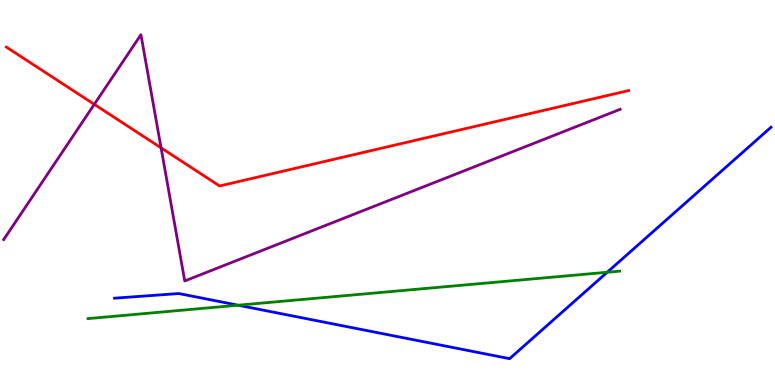[{'lines': ['blue', 'red'], 'intersections': []}, {'lines': ['green', 'red'], 'intersections': []}, {'lines': ['purple', 'red'], 'intersections': [{'x': 1.22, 'y': 7.29}, {'x': 2.08, 'y': 6.16}]}, {'lines': ['blue', 'green'], 'intersections': [{'x': 3.07, 'y': 2.07}, {'x': 7.84, 'y': 2.93}]}, {'lines': ['blue', 'purple'], 'intersections': []}, {'lines': ['green', 'purple'], 'intersections': []}]